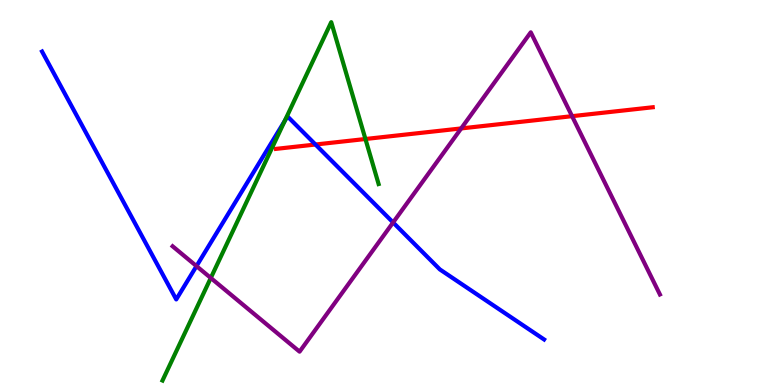[{'lines': ['blue', 'red'], 'intersections': [{'x': 4.07, 'y': 6.25}]}, {'lines': ['green', 'red'], 'intersections': [{'x': 4.72, 'y': 6.39}]}, {'lines': ['purple', 'red'], 'intersections': [{'x': 5.95, 'y': 6.66}, {'x': 7.38, 'y': 6.98}]}, {'lines': ['blue', 'green'], 'intersections': [{'x': 3.67, 'y': 6.86}]}, {'lines': ['blue', 'purple'], 'intersections': [{'x': 2.54, 'y': 3.09}, {'x': 5.07, 'y': 4.22}]}, {'lines': ['green', 'purple'], 'intersections': [{'x': 2.72, 'y': 2.78}]}]